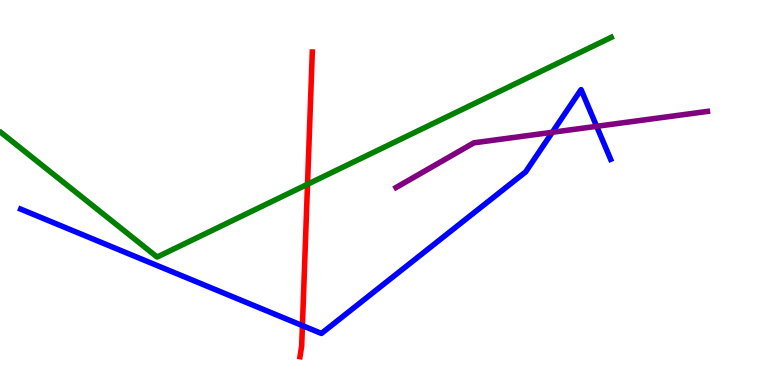[{'lines': ['blue', 'red'], 'intersections': [{'x': 3.9, 'y': 1.54}]}, {'lines': ['green', 'red'], 'intersections': [{'x': 3.97, 'y': 5.21}]}, {'lines': ['purple', 'red'], 'intersections': []}, {'lines': ['blue', 'green'], 'intersections': []}, {'lines': ['blue', 'purple'], 'intersections': [{'x': 7.13, 'y': 6.56}, {'x': 7.7, 'y': 6.72}]}, {'lines': ['green', 'purple'], 'intersections': []}]